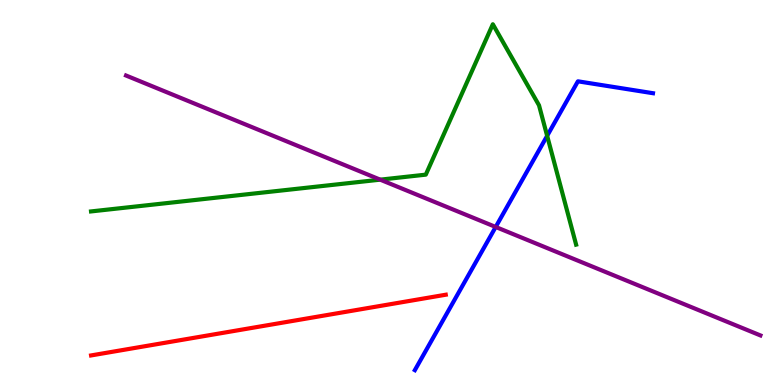[{'lines': ['blue', 'red'], 'intersections': []}, {'lines': ['green', 'red'], 'intersections': []}, {'lines': ['purple', 'red'], 'intersections': []}, {'lines': ['blue', 'green'], 'intersections': [{'x': 7.06, 'y': 6.47}]}, {'lines': ['blue', 'purple'], 'intersections': [{'x': 6.4, 'y': 4.1}]}, {'lines': ['green', 'purple'], 'intersections': [{'x': 4.91, 'y': 5.33}]}]